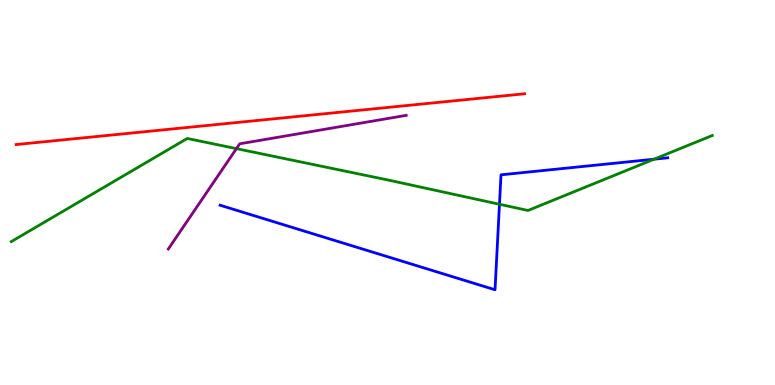[{'lines': ['blue', 'red'], 'intersections': []}, {'lines': ['green', 'red'], 'intersections': []}, {'lines': ['purple', 'red'], 'intersections': []}, {'lines': ['blue', 'green'], 'intersections': [{'x': 6.44, 'y': 4.69}, {'x': 8.44, 'y': 5.86}]}, {'lines': ['blue', 'purple'], 'intersections': []}, {'lines': ['green', 'purple'], 'intersections': [{'x': 3.05, 'y': 6.14}]}]